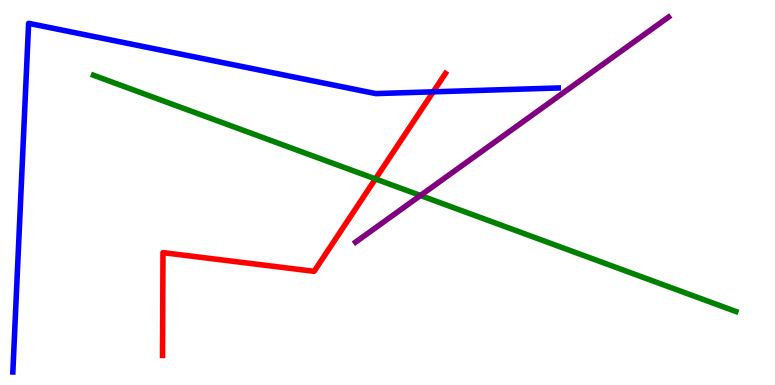[{'lines': ['blue', 'red'], 'intersections': [{'x': 5.59, 'y': 7.61}]}, {'lines': ['green', 'red'], 'intersections': [{'x': 4.84, 'y': 5.35}]}, {'lines': ['purple', 'red'], 'intersections': []}, {'lines': ['blue', 'green'], 'intersections': []}, {'lines': ['blue', 'purple'], 'intersections': []}, {'lines': ['green', 'purple'], 'intersections': [{'x': 5.43, 'y': 4.92}]}]